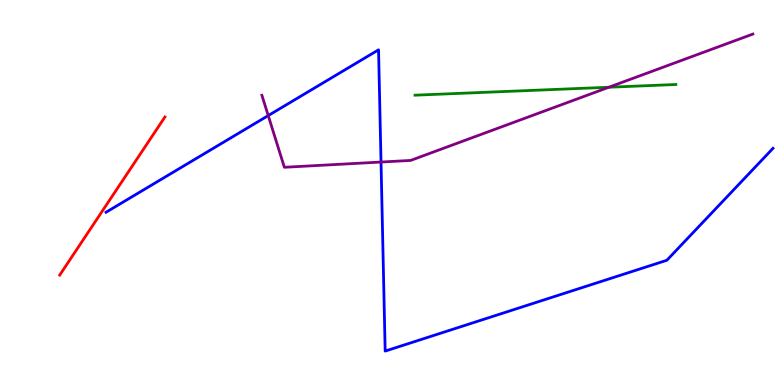[{'lines': ['blue', 'red'], 'intersections': []}, {'lines': ['green', 'red'], 'intersections': []}, {'lines': ['purple', 'red'], 'intersections': []}, {'lines': ['blue', 'green'], 'intersections': []}, {'lines': ['blue', 'purple'], 'intersections': [{'x': 3.46, 'y': 7.0}, {'x': 4.92, 'y': 5.79}]}, {'lines': ['green', 'purple'], 'intersections': [{'x': 7.86, 'y': 7.73}]}]